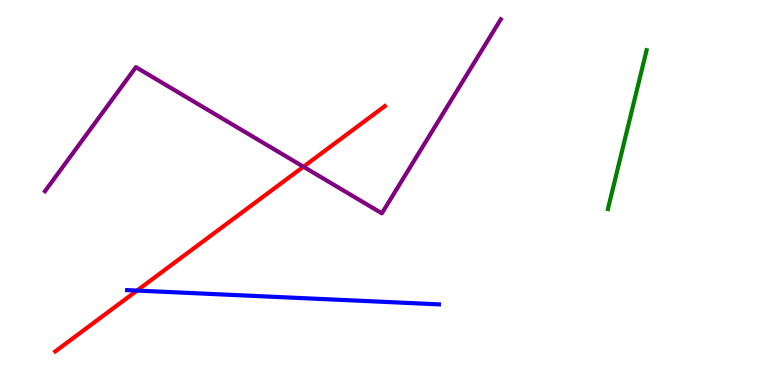[{'lines': ['blue', 'red'], 'intersections': [{'x': 1.77, 'y': 2.45}]}, {'lines': ['green', 'red'], 'intersections': []}, {'lines': ['purple', 'red'], 'intersections': [{'x': 3.92, 'y': 5.67}]}, {'lines': ['blue', 'green'], 'intersections': []}, {'lines': ['blue', 'purple'], 'intersections': []}, {'lines': ['green', 'purple'], 'intersections': []}]